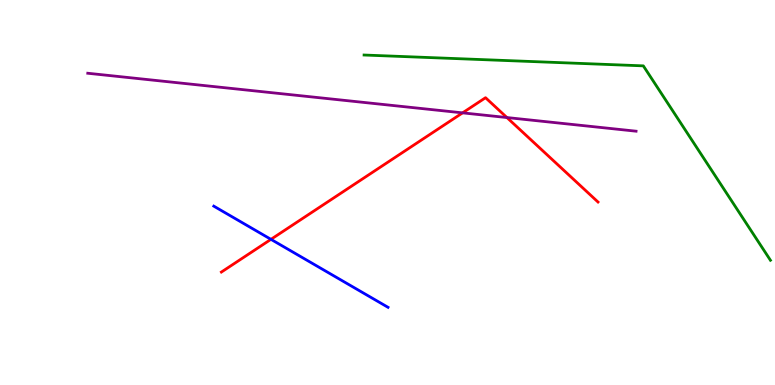[{'lines': ['blue', 'red'], 'intersections': [{'x': 3.5, 'y': 3.78}]}, {'lines': ['green', 'red'], 'intersections': []}, {'lines': ['purple', 'red'], 'intersections': [{'x': 5.97, 'y': 7.07}, {'x': 6.54, 'y': 6.95}]}, {'lines': ['blue', 'green'], 'intersections': []}, {'lines': ['blue', 'purple'], 'intersections': []}, {'lines': ['green', 'purple'], 'intersections': []}]